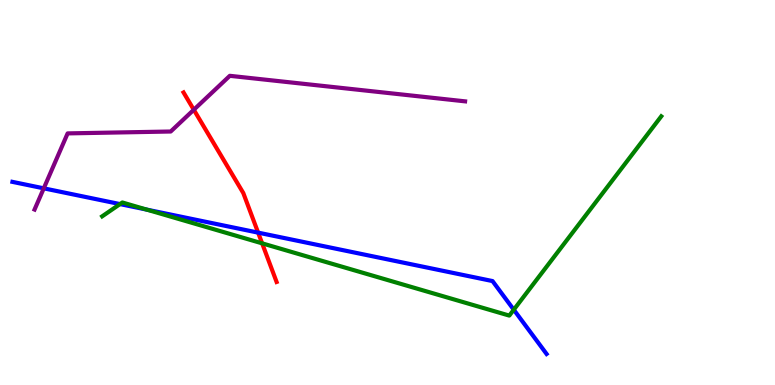[{'lines': ['blue', 'red'], 'intersections': [{'x': 3.33, 'y': 3.96}]}, {'lines': ['green', 'red'], 'intersections': [{'x': 3.38, 'y': 3.68}]}, {'lines': ['purple', 'red'], 'intersections': [{'x': 2.5, 'y': 7.15}]}, {'lines': ['blue', 'green'], 'intersections': [{'x': 1.55, 'y': 4.7}, {'x': 1.89, 'y': 4.56}, {'x': 6.63, 'y': 1.96}]}, {'lines': ['blue', 'purple'], 'intersections': [{'x': 0.565, 'y': 5.11}]}, {'lines': ['green', 'purple'], 'intersections': []}]